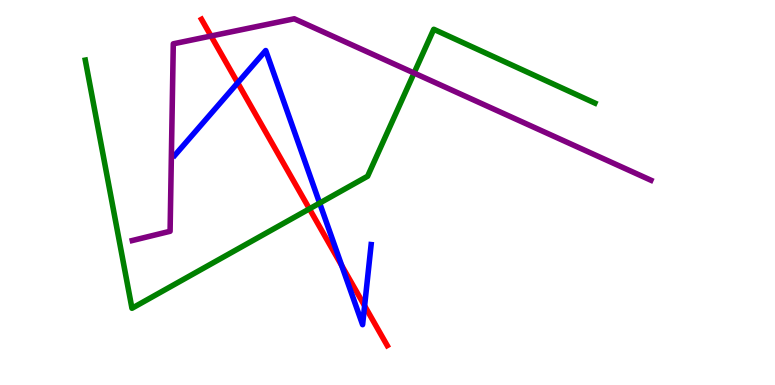[{'lines': ['blue', 'red'], 'intersections': [{'x': 3.07, 'y': 7.85}, {'x': 4.41, 'y': 3.1}, {'x': 4.7, 'y': 2.06}]}, {'lines': ['green', 'red'], 'intersections': [{'x': 3.99, 'y': 4.58}]}, {'lines': ['purple', 'red'], 'intersections': [{'x': 2.72, 'y': 9.06}]}, {'lines': ['blue', 'green'], 'intersections': [{'x': 4.12, 'y': 4.72}]}, {'lines': ['blue', 'purple'], 'intersections': []}, {'lines': ['green', 'purple'], 'intersections': [{'x': 5.34, 'y': 8.1}]}]